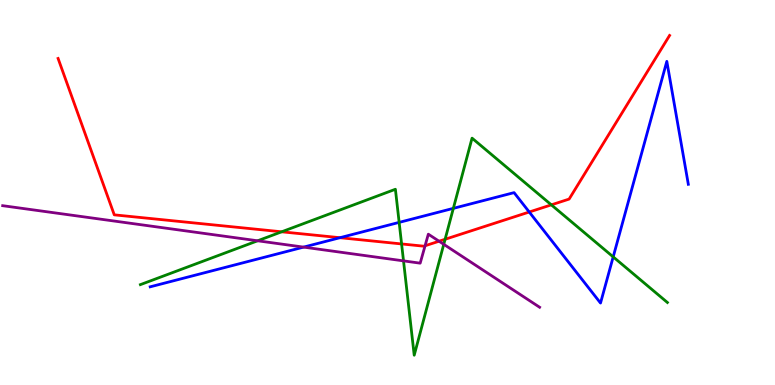[{'lines': ['blue', 'red'], 'intersections': [{'x': 4.39, 'y': 3.83}, {'x': 6.83, 'y': 4.49}]}, {'lines': ['green', 'red'], 'intersections': [{'x': 3.63, 'y': 3.98}, {'x': 5.18, 'y': 3.66}, {'x': 5.74, 'y': 3.79}, {'x': 7.11, 'y': 4.68}]}, {'lines': ['purple', 'red'], 'intersections': [{'x': 5.48, 'y': 3.62}, {'x': 5.67, 'y': 3.73}]}, {'lines': ['blue', 'green'], 'intersections': [{'x': 5.15, 'y': 4.22}, {'x': 5.85, 'y': 4.59}, {'x': 7.91, 'y': 3.33}]}, {'lines': ['blue', 'purple'], 'intersections': [{'x': 3.92, 'y': 3.58}]}, {'lines': ['green', 'purple'], 'intersections': [{'x': 3.32, 'y': 3.75}, {'x': 5.21, 'y': 3.22}, {'x': 5.73, 'y': 3.65}]}]